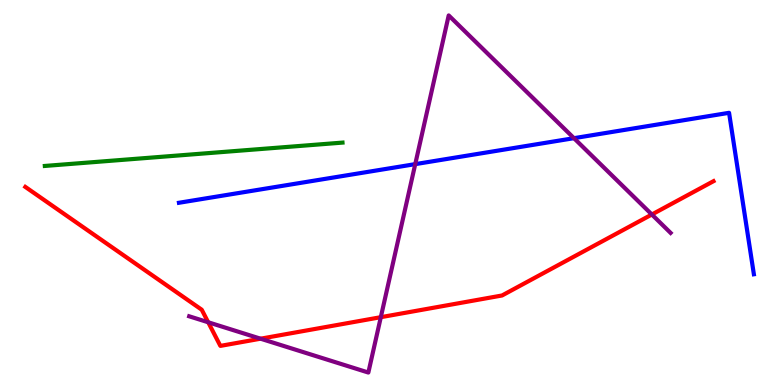[{'lines': ['blue', 'red'], 'intersections': []}, {'lines': ['green', 'red'], 'intersections': []}, {'lines': ['purple', 'red'], 'intersections': [{'x': 2.69, 'y': 1.63}, {'x': 3.36, 'y': 1.2}, {'x': 4.91, 'y': 1.76}, {'x': 8.41, 'y': 4.43}]}, {'lines': ['blue', 'green'], 'intersections': []}, {'lines': ['blue', 'purple'], 'intersections': [{'x': 5.36, 'y': 5.74}, {'x': 7.41, 'y': 6.41}]}, {'lines': ['green', 'purple'], 'intersections': []}]